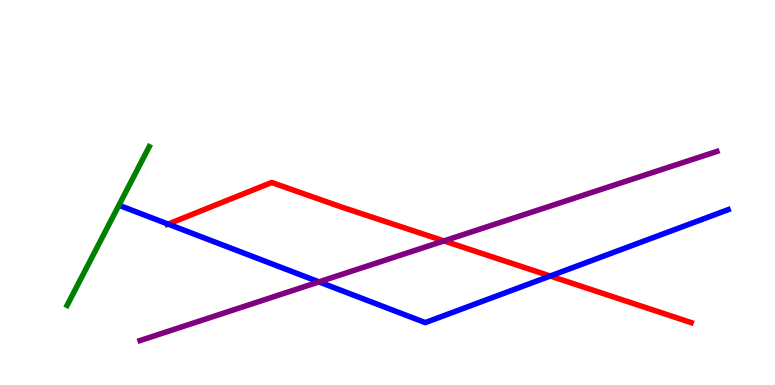[{'lines': ['blue', 'red'], 'intersections': [{'x': 2.17, 'y': 4.18}, {'x': 7.1, 'y': 2.83}]}, {'lines': ['green', 'red'], 'intersections': []}, {'lines': ['purple', 'red'], 'intersections': [{'x': 5.73, 'y': 3.74}]}, {'lines': ['blue', 'green'], 'intersections': []}, {'lines': ['blue', 'purple'], 'intersections': [{'x': 4.12, 'y': 2.68}]}, {'lines': ['green', 'purple'], 'intersections': []}]